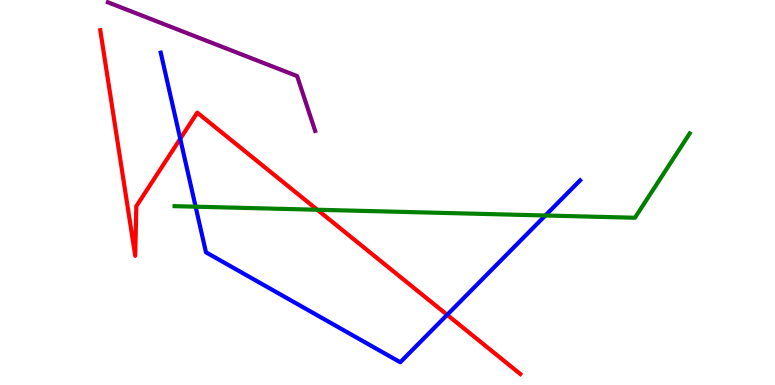[{'lines': ['blue', 'red'], 'intersections': [{'x': 2.33, 'y': 6.4}, {'x': 5.77, 'y': 1.82}]}, {'lines': ['green', 'red'], 'intersections': [{'x': 4.09, 'y': 4.55}]}, {'lines': ['purple', 'red'], 'intersections': []}, {'lines': ['blue', 'green'], 'intersections': [{'x': 2.52, 'y': 4.63}, {'x': 7.04, 'y': 4.4}]}, {'lines': ['blue', 'purple'], 'intersections': []}, {'lines': ['green', 'purple'], 'intersections': []}]